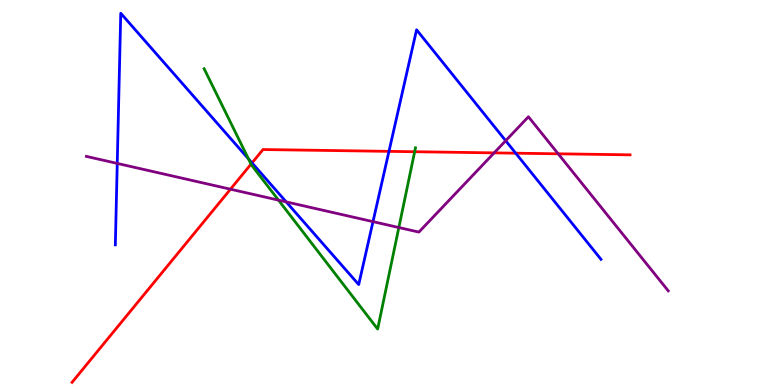[{'lines': ['blue', 'red'], 'intersections': [{'x': 3.25, 'y': 5.77}, {'x': 5.02, 'y': 6.07}, {'x': 6.65, 'y': 6.02}]}, {'lines': ['green', 'red'], 'intersections': [{'x': 3.24, 'y': 5.74}, {'x': 5.35, 'y': 6.06}]}, {'lines': ['purple', 'red'], 'intersections': [{'x': 2.97, 'y': 5.09}, {'x': 6.38, 'y': 6.03}, {'x': 7.2, 'y': 6.01}]}, {'lines': ['blue', 'green'], 'intersections': [{'x': 3.21, 'y': 5.87}]}, {'lines': ['blue', 'purple'], 'intersections': [{'x': 1.51, 'y': 5.76}, {'x': 3.69, 'y': 4.76}, {'x': 4.81, 'y': 4.24}, {'x': 6.52, 'y': 6.35}]}, {'lines': ['green', 'purple'], 'intersections': [{'x': 3.59, 'y': 4.8}, {'x': 5.15, 'y': 4.09}]}]